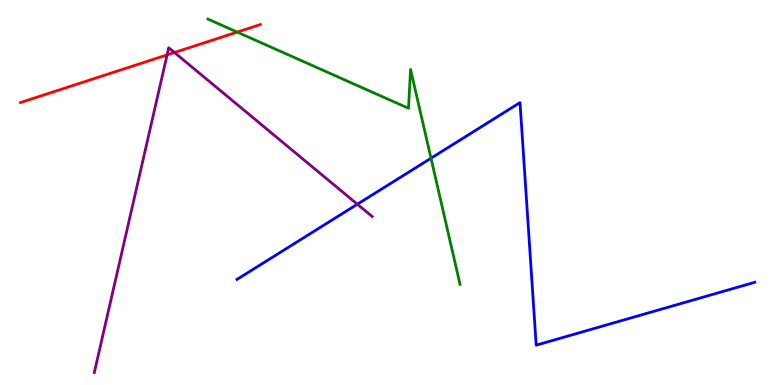[{'lines': ['blue', 'red'], 'intersections': []}, {'lines': ['green', 'red'], 'intersections': [{'x': 3.06, 'y': 9.17}]}, {'lines': ['purple', 'red'], 'intersections': [{'x': 2.16, 'y': 8.57}, {'x': 2.25, 'y': 8.64}]}, {'lines': ['blue', 'green'], 'intersections': [{'x': 5.56, 'y': 5.89}]}, {'lines': ['blue', 'purple'], 'intersections': [{'x': 4.61, 'y': 4.7}]}, {'lines': ['green', 'purple'], 'intersections': []}]